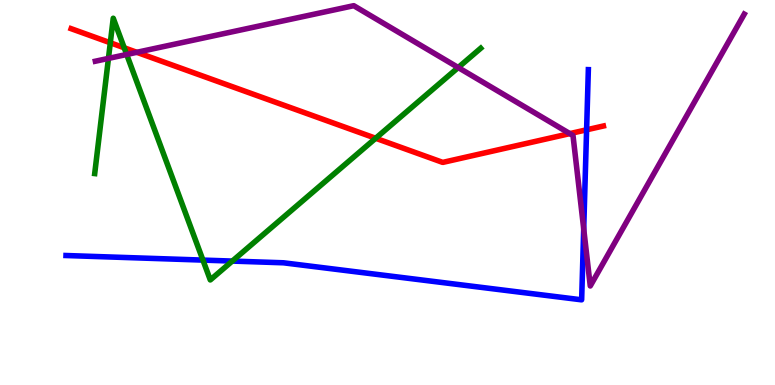[{'lines': ['blue', 'red'], 'intersections': [{'x': 7.57, 'y': 6.63}]}, {'lines': ['green', 'red'], 'intersections': [{'x': 1.42, 'y': 8.89}, {'x': 1.6, 'y': 8.76}, {'x': 4.85, 'y': 6.41}]}, {'lines': ['purple', 'red'], 'intersections': [{'x': 1.77, 'y': 8.64}, {'x': 7.35, 'y': 6.53}]}, {'lines': ['blue', 'green'], 'intersections': [{'x': 2.62, 'y': 3.24}, {'x': 3.0, 'y': 3.22}]}, {'lines': ['blue', 'purple'], 'intersections': [{'x': 7.53, 'y': 4.05}]}, {'lines': ['green', 'purple'], 'intersections': [{'x': 1.4, 'y': 8.48}, {'x': 1.63, 'y': 8.58}, {'x': 5.91, 'y': 8.25}]}]